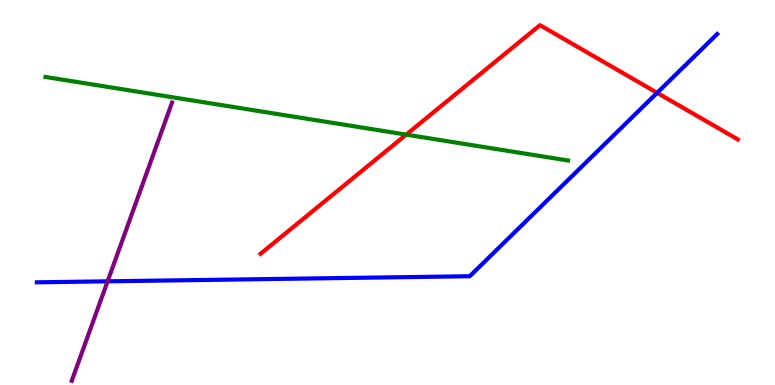[{'lines': ['blue', 'red'], 'intersections': [{'x': 8.48, 'y': 7.59}]}, {'lines': ['green', 'red'], 'intersections': [{'x': 5.24, 'y': 6.5}]}, {'lines': ['purple', 'red'], 'intersections': []}, {'lines': ['blue', 'green'], 'intersections': []}, {'lines': ['blue', 'purple'], 'intersections': [{'x': 1.39, 'y': 2.69}]}, {'lines': ['green', 'purple'], 'intersections': []}]